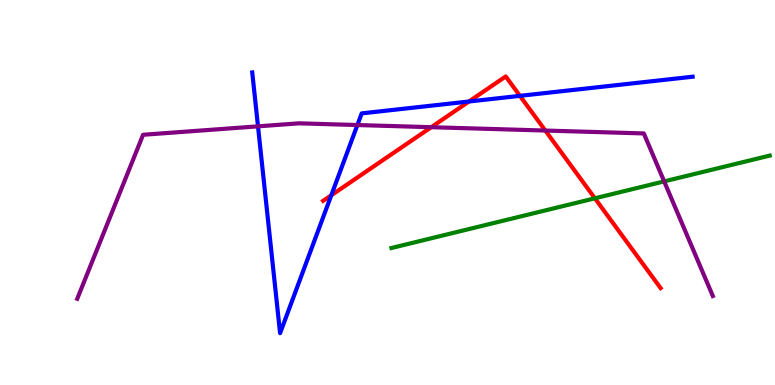[{'lines': ['blue', 'red'], 'intersections': [{'x': 4.27, 'y': 4.93}, {'x': 6.05, 'y': 7.36}, {'x': 6.71, 'y': 7.51}]}, {'lines': ['green', 'red'], 'intersections': [{'x': 7.68, 'y': 4.85}]}, {'lines': ['purple', 'red'], 'intersections': [{'x': 5.56, 'y': 6.7}, {'x': 7.04, 'y': 6.61}]}, {'lines': ['blue', 'green'], 'intersections': []}, {'lines': ['blue', 'purple'], 'intersections': [{'x': 3.33, 'y': 6.72}, {'x': 4.61, 'y': 6.75}]}, {'lines': ['green', 'purple'], 'intersections': [{'x': 8.57, 'y': 5.29}]}]